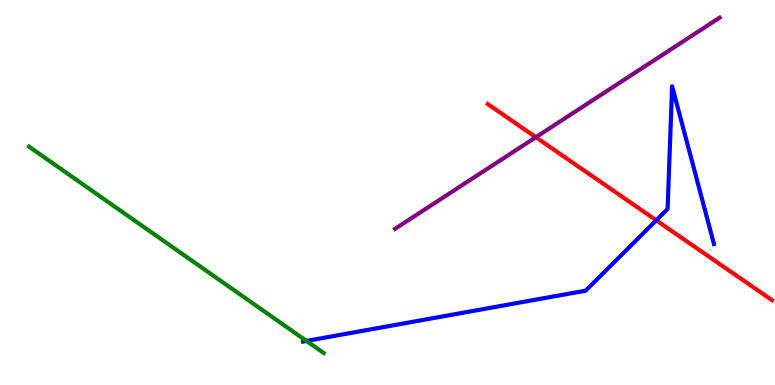[{'lines': ['blue', 'red'], 'intersections': [{'x': 8.47, 'y': 4.28}]}, {'lines': ['green', 'red'], 'intersections': []}, {'lines': ['purple', 'red'], 'intersections': [{'x': 6.91, 'y': 6.44}]}, {'lines': ['blue', 'green'], 'intersections': [{'x': 3.95, 'y': 1.14}]}, {'lines': ['blue', 'purple'], 'intersections': []}, {'lines': ['green', 'purple'], 'intersections': []}]